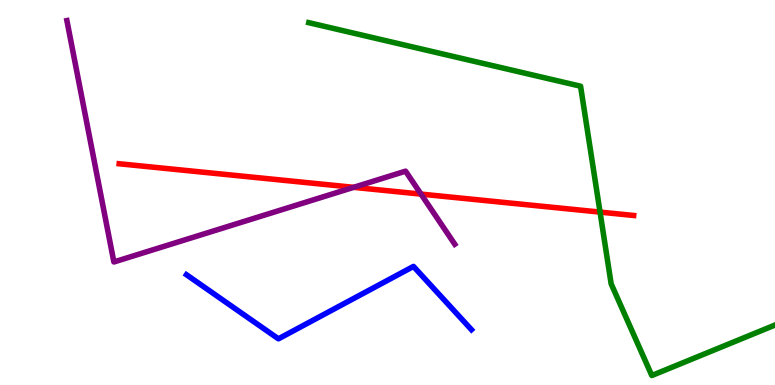[{'lines': ['blue', 'red'], 'intersections': []}, {'lines': ['green', 'red'], 'intersections': [{'x': 7.74, 'y': 4.49}]}, {'lines': ['purple', 'red'], 'intersections': [{'x': 4.56, 'y': 5.13}, {'x': 5.43, 'y': 4.96}]}, {'lines': ['blue', 'green'], 'intersections': []}, {'lines': ['blue', 'purple'], 'intersections': []}, {'lines': ['green', 'purple'], 'intersections': []}]